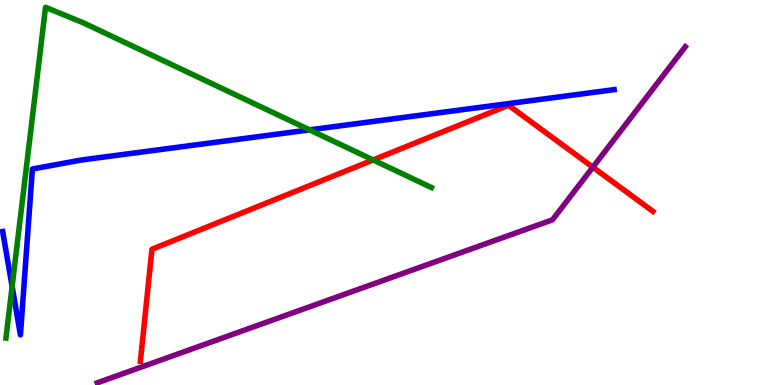[{'lines': ['blue', 'red'], 'intersections': []}, {'lines': ['green', 'red'], 'intersections': [{'x': 4.81, 'y': 5.85}]}, {'lines': ['purple', 'red'], 'intersections': [{'x': 7.65, 'y': 5.66}]}, {'lines': ['blue', 'green'], 'intersections': [{'x': 0.156, 'y': 2.56}, {'x': 3.99, 'y': 6.63}]}, {'lines': ['blue', 'purple'], 'intersections': []}, {'lines': ['green', 'purple'], 'intersections': []}]